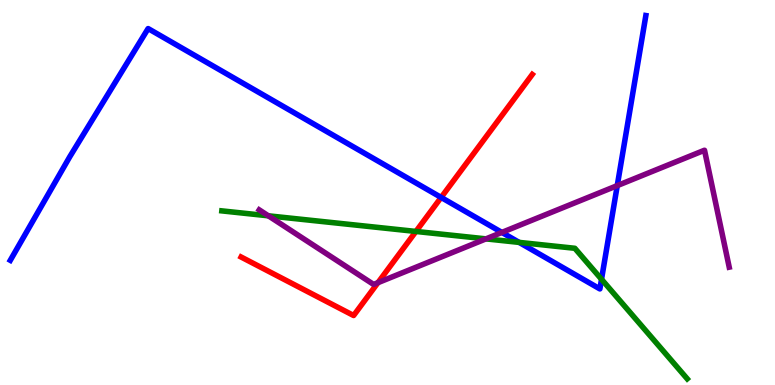[{'lines': ['blue', 'red'], 'intersections': [{'x': 5.69, 'y': 4.87}]}, {'lines': ['green', 'red'], 'intersections': [{'x': 5.37, 'y': 3.99}]}, {'lines': ['purple', 'red'], 'intersections': [{'x': 4.88, 'y': 2.66}]}, {'lines': ['blue', 'green'], 'intersections': [{'x': 6.7, 'y': 3.7}, {'x': 7.76, 'y': 2.75}]}, {'lines': ['blue', 'purple'], 'intersections': [{'x': 6.48, 'y': 3.96}, {'x': 7.96, 'y': 5.18}]}, {'lines': ['green', 'purple'], 'intersections': [{'x': 3.46, 'y': 4.39}, {'x': 6.27, 'y': 3.8}]}]